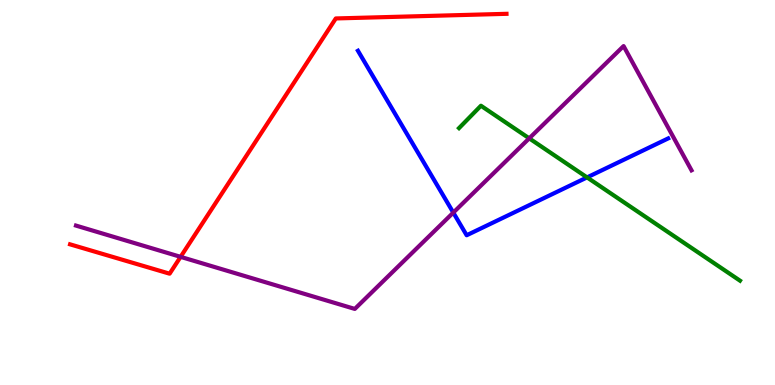[{'lines': ['blue', 'red'], 'intersections': []}, {'lines': ['green', 'red'], 'intersections': []}, {'lines': ['purple', 'red'], 'intersections': [{'x': 2.33, 'y': 3.33}]}, {'lines': ['blue', 'green'], 'intersections': [{'x': 7.57, 'y': 5.39}]}, {'lines': ['blue', 'purple'], 'intersections': [{'x': 5.85, 'y': 4.48}]}, {'lines': ['green', 'purple'], 'intersections': [{'x': 6.83, 'y': 6.41}]}]